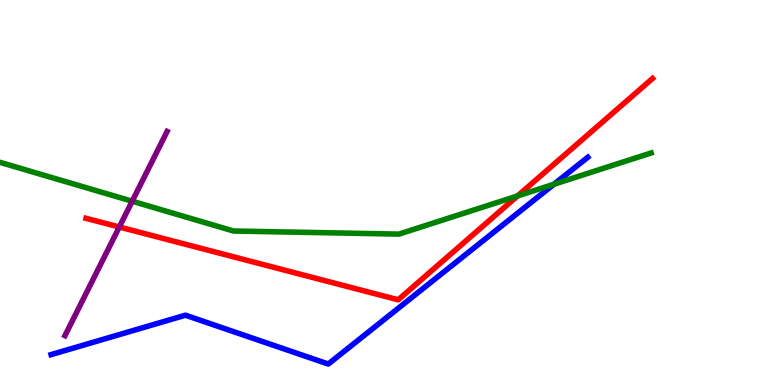[{'lines': ['blue', 'red'], 'intersections': []}, {'lines': ['green', 'red'], 'intersections': [{'x': 6.68, 'y': 4.91}]}, {'lines': ['purple', 'red'], 'intersections': [{'x': 1.54, 'y': 4.1}]}, {'lines': ['blue', 'green'], 'intersections': [{'x': 7.15, 'y': 5.21}]}, {'lines': ['blue', 'purple'], 'intersections': []}, {'lines': ['green', 'purple'], 'intersections': [{'x': 1.71, 'y': 4.77}]}]